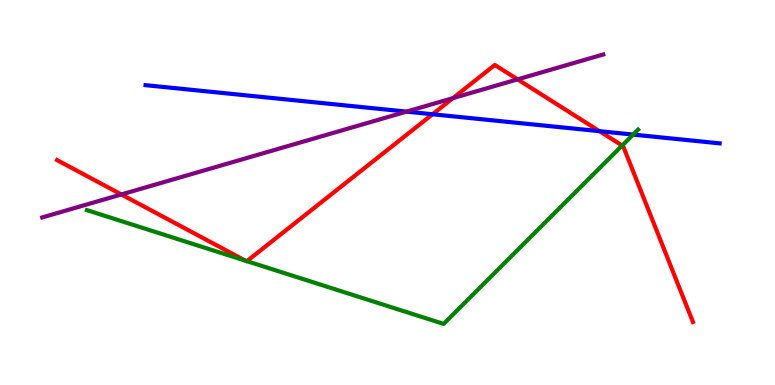[{'lines': ['blue', 'red'], 'intersections': [{'x': 5.58, 'y': 7.03}, {'x': 7.74, 'y': 6.59}]}, {'lines': ['green', 'red'], 'intersections': [{'x': 3.17, 'y': 3.23}, {'x': 3.19, 'y': 3.22}, {'x': 8.03, 'y': 6.22}]}, {'lines': ['purple', 'red'], 'intersections': [{'x': 1.57, 'y': 4.95}, {'x': 5.84, 'y': 7.45}, {'x': 6.68, 'y': 7.94}]}, {'lines': ['blue', 'green'], 'intersections': [{'x': 8.17, 'y': 6.5}]}, {'lines': ['blue', 'purple'], 'intersections': [{'x': 5.25, 'y': 7.1}]}, {'lines': ['green', 'purple'], 'intersections': []}]